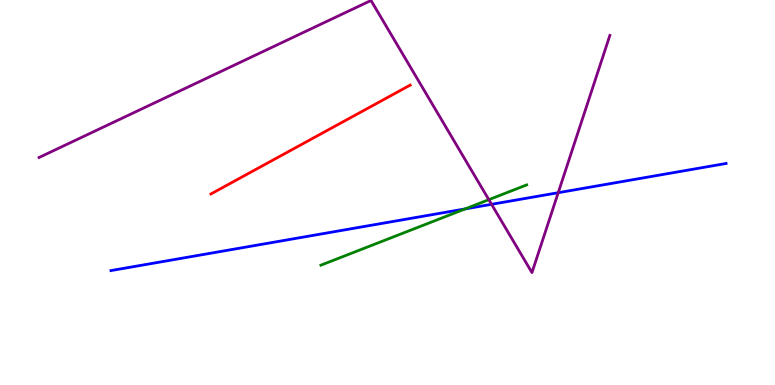[{'lines': ['blue', 'red'], 'intersections': []}, {'lines': ['green', 'red'], 'intersections': []}, {'lines': ['purple', 'red'], 'intersections': []}, {'lines': ['blue', 'green'], 'intersections': [{'x': 6.0, 'y': 4.57}]}, {'lines': ['blue', 'purple'], 'intersections': [{'x': 6.34, 'y': 4.69}, {'x': 7.2, 'y': 4.99}]}, {'lines': ['green', 'purple'], 'intersections': [{'x': 6.31, 'y': 4.81}]}]